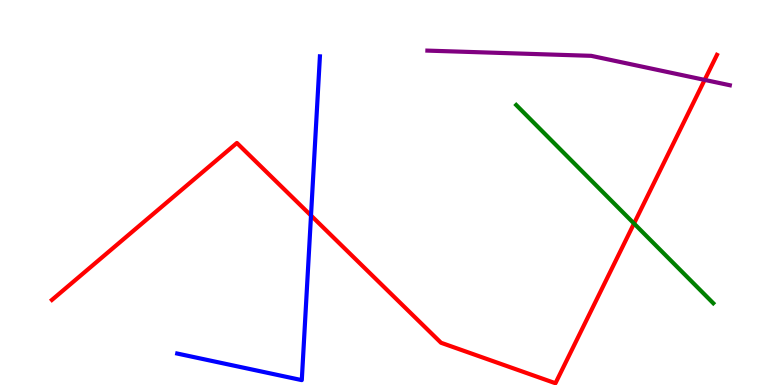[{'lines': ['blue', 'red'], 'intersections': [{'x': 4.01, 'y': 4.4}]}, {'lines': ['green', 'red'], 'intersections': [{'x': 8.18, 'y': 4.19}]}, {'lines': ['purple', 'red'], 'intersections': [{'x': 9.09, 'y': 7.92}]}, {'lines': ['blue', 'green'], 'intersections': []}, {'lines': ['blue', 'purple'], 'intersections': []}, {'lines': ['green', 'purple'], 'intersections': []}]